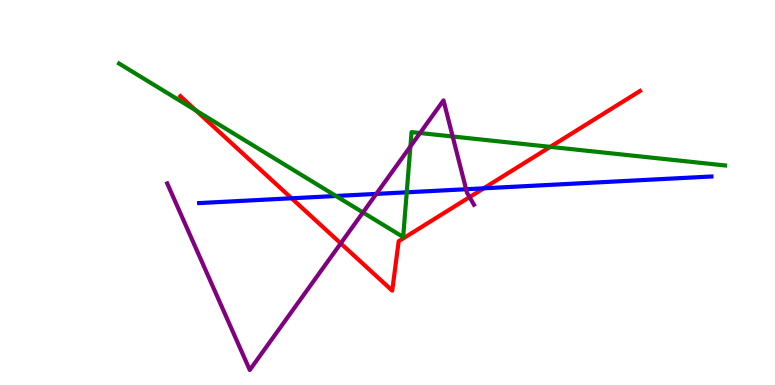[{'lines': ['blue', 'red'], 'intersections': [{'x': 3.76, 'y': 4.85}, {'x': 6.24, 'y': 5.11}]}, {'lines': ['green', 'red'], 'intersections': [{'x': 2.53, 'y': 7.13}, {'x': 7.1, 'y': 6.19}]}, {'lines': ['purple', 'red'], 'intersections': [{'x': 4.4, 'y': 3.68}, {'x': 6.06, 'y': 4.88}]}, {'lines': ['blue', 'green'], 'intersections': [{'x': 4.34, 'y': 4.91}, {'x': 5.25, 'y': 5.0}]}, {'lines': ['blue', 'purple'], 'intersections': [{'x': 4.86, 'y': 4.96}, {'x': 6.01, 'y': 5.08}]}, {'lines': ['green', 'purple'], 'intersections': [{'x': 4.68, 'y': 4.48}, {'x': 5.3, 'y': 6.2}, {'x': 5.42, 'y': 6.54}, {'x': 5.84, 'y': 6.45}]}]